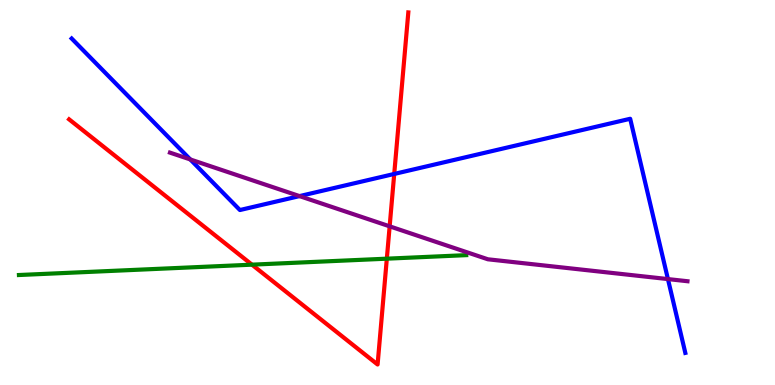[{'lines': ['blue', 'red'], 'intersections': [{'x': 5.09, 'y': 5.48}]}, {'lines': ['green', 'red'], 'intersections': [{'x': 3.25, 'y': 3.13}, {'x': 4.99, 'y': 3.28}]}, {'lines': ['purple', 'red'], 'intersections': [{'x': 5.03, 'y': 4.12}]}, {'lines': ['blue', 'green'], 'intersections': []}, {'lines': ['blue', 'purple'], 'intersections': [{'x': 2.46, 'y': 5.86}, {'x': 3.86, 'y': 4.91}, {'x': 8.62, 'y': 2.75}]}, {'lines': ['green', 'purple'], 'intersections': []}]